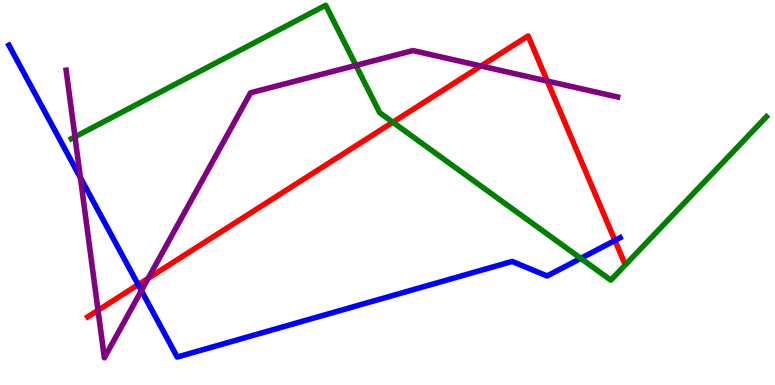[{'lines': ['blue', 'red'], 'intersections': [{'x': 1.78, 'y': 2.61}, {'x': 7.93, 'y': 3.75}]}, {'lines': ['green', 'red'], 'intersections': [{'x': 5.07, 'y': 6.82}]}, {'lines': ['purple', 'red'], 'intersections': [{'x': 1.26, 'y': 1.94}, {'x': 1.91, 'y': 2.77}, {'x': 6.21, 'y': 8.29}, {'x': 7.06, 'y': 7.89}]}, {'lines': ['blue', 'green'], 'intersections': [{'x': 7.49, 'y': 3.29}]}, {'lines': ['blue', 'purple'], 'intersections': [{'x': 1.04, 'y': 5.39}, {'x': 1.82, 'y': 2.45}]}, {'lines': ['green', 'purple'], 'intersections': [{'x': 0.967, 'y': 6.45}, {'x': 4.59, 'y': 8.3}]}]